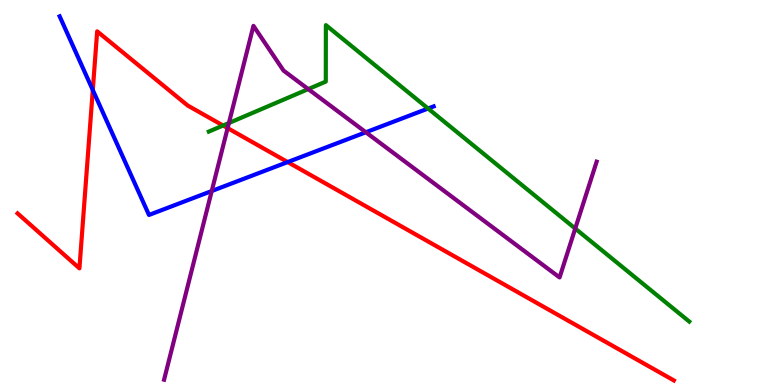[{'lines': ['blue', 'red'], 'intersections': [{'x': 1.2, 'y': 7.66}, {'x': 3.71, 'y': 5.79}]}, {'lines': ['green', 'red'], 'intersections': [{'x': 2.88, 'y': 6.74}]}, {'lines': ['purple', 'red'], 'intersections': [{'x': 2.94, 'y': 6.67}]}, {'lines': ['blue', 'green'], 'intersections': [{'x': 5.52, 'y': 7.18}]}, {'lines': ['blue', 'purple'], 'intersections': [{'x': 2.73, 'y': 5.04}, {'x': 4.72, 'y': 6.56}]}, {'lines': ['green', 'purple'], 'intersections': [{'x': 2.95, 'y': 6.8}, {'x': 3.98, 'y': 7.69}, {'x': 7.42, 'y': 4.06}]}]